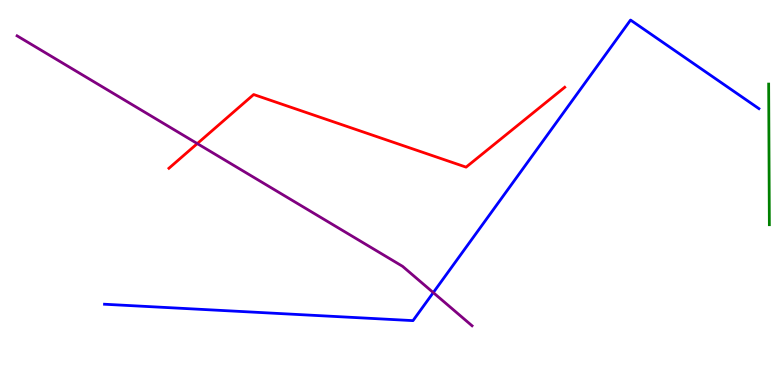[{'lines': ['blue', 'red'], 'intersections': []}, {'lines': ['green', 'red'], 'intersections': []}, {'lines': ['purple', 'red'], 'intersections': [{'x': 2.55, 'y': 6.27}]}, {'lines': ['blue', 'green'], 'intersections': []}, {'lines': ['blue', 'purple'], 'intersections': [{'x': 5.59, 'y': 2.4}]}, {'lines': ['green', 'purple'], 'intersections': []}]